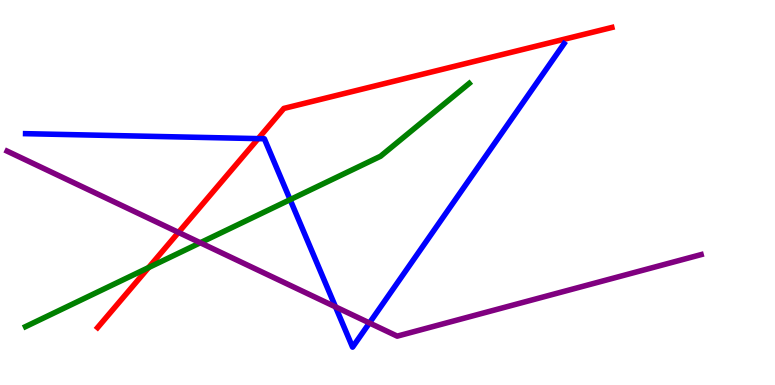[{'lines': ['blue', 'red'], 'intersections': [{'x': 3.33, 'y': 6.4}]}, {'lines': ['green', 'red'], 'intersections': [{'x': 1.92, 'y': 3.05}]}, {'lines': ['purple', 'red'], 'intersections': [{'x': 2.3, 'y': 3.96}]}, {'lines': ['blue', 'green'], 'intersections': [{'x': 3.74, 'y': 4.81}]}, {'lines': ['blue', 'purple'], 'intersections': [{'x': 4.33, 'y': 2.03}, {'x': 4.77, 'y': 1.61}]}, {'lines': ['green', 'purple'], 'intersections': [{'x': 2.58, 'y': 3.69}]}]